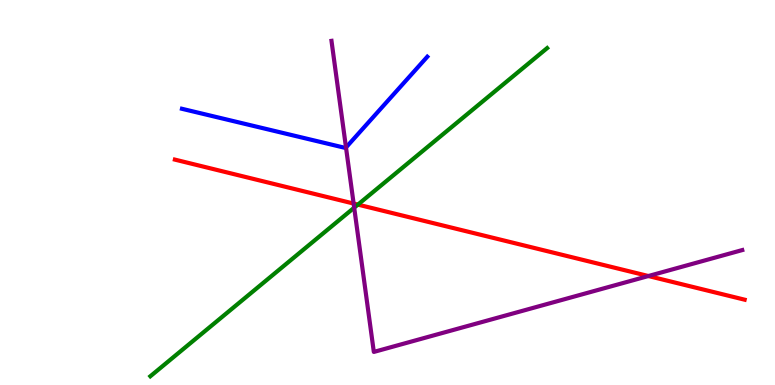[{'lines': ['blue', 'red'], 'intersections': []}, {'lines': ['green', 'red'], 'intersections': [{'x': 4.62, 'y': 4.69}]}, {'lines': ['purple', 'red'], 'intersections': [{'x': 4.56, 'y': 4.71}, {'x': 8.37, 'y': 2.83}]}, {'lines': ['blue', 'green'], 'intersections': []}, {'lines': ['blue', 'purple'], 'intersections': [{'x': 4.46, 'y': 6.17}]}, {'lines': ['green', 'purple'], 'intersections': [{'x': 4.57, 'y': 4.61}]}]